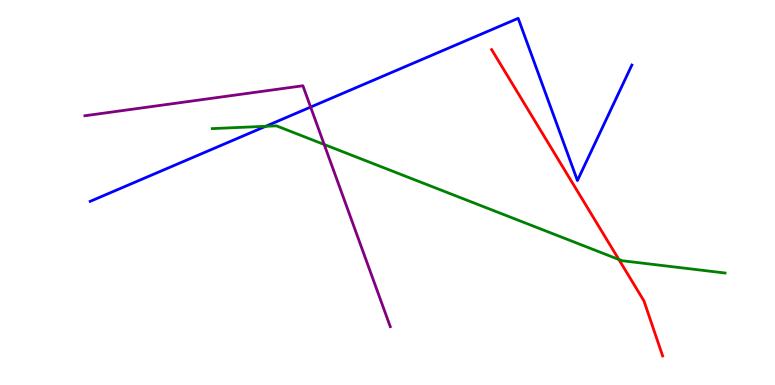[{'lines': ['blue', 'red'], 'intersections': []}, {'lines': ['green', 'red'], 'intersections': [{'x': 7.98, 'y': 3.26}]}, {'lines': ['purple', 'red'], 'intersections': []}, {'lines': ['blue', 'green'], 'intersections': [{'x': 3.43, 'y': 6.72}]}, {'lines': ['blue', 'purple'], 'intersections': [{'x': 4.01, 'y': 7.22}]}, {'lines': ['green', 'purple'], 'intersections': [{'x': 4.18, 'y': 6.25}]}]